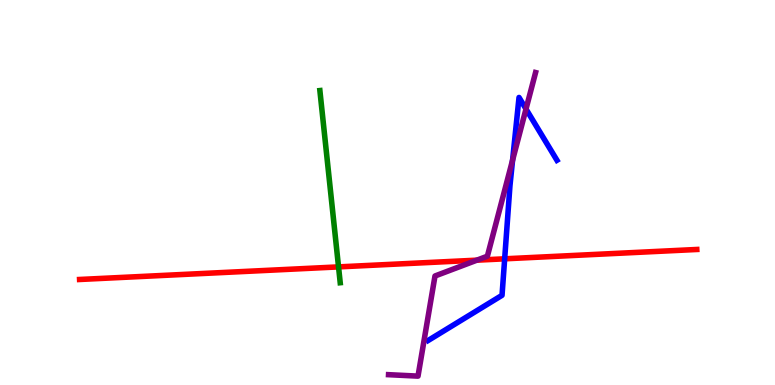[{'lines': ['blue', 'red'], 'intersections': [{'x': 6.51, 'y': 3.28}]}, {'lines': ['green', 'red'], 'intersections': [{'x': 4.37, 'y': 3.07}]}, {'lines': ['purple', 'red'], 'intersections': [{'x': 6.15, 'y': 3.24}]}, {'lines': ['blue', 'green'], 'intersections': []}, {'lines': ['blue', 'purple'], 'intersections': [{'x': 6.61, 'y': 5.84}, {'x': 6.79, 'y': 7.17}]}, {'lines': ['green', 'purple'], 'intersections': []}]